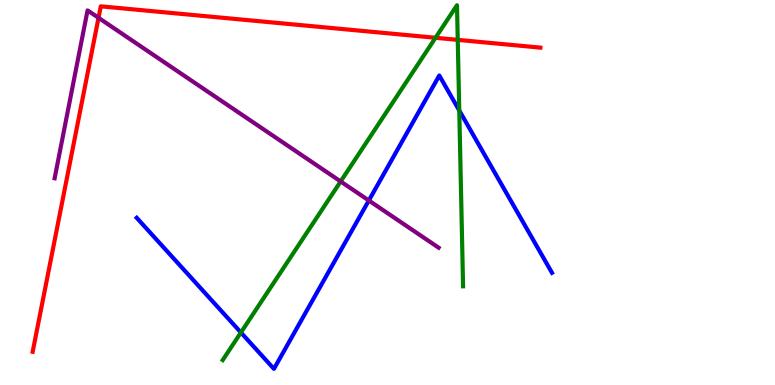[{'lines': ['blue', 'red'], 'intersections': []}, {'lines': ['green', 'red'], 'intersections': [{'x': 5.62, 'y': 9.02}, {'x': 5.91, 'y': 8.96}]}, {'lines': ['purple', 'red'], 'intersections': [{'x': 1.27, 'y': 9.54}]}, {'lines': ['blue', 'green'], 'intersections': [{'x': 3.11, 'y': 1.36}, {'x': 5.93, 'y': 7.13}]}, {'lines': ['blue', 'purple'], 'intersections': [{'x': 4.76, 'y': 4.79}]}, {'lines': ['green', 'purple'], 'intersections': [{'x': 4.4, 'y': 5.29}]}]